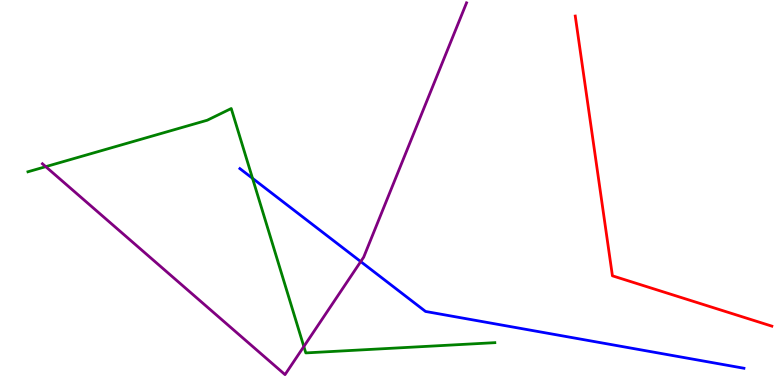[{'lines': ['blue', 'red'], 'intersections': []}, {'lines': ['green', 'red'], 'intersections': []}, {'lines': ['purple', 'red'], 'intersections': []}, {'lines': ['blue', 'green'], 'intersections': [{'x': 3.26, 'y': 5.37}]}, {'lines': ['blue', 'purple'], 'intersections': [{'x': 4.65, 'y': 3.21}]}, {'lines': ['green', 'purple'], 'intersections': [{'x': 0.59, 'y': 5.67}, {'x': 3.92, 'y': 1.0}]}]